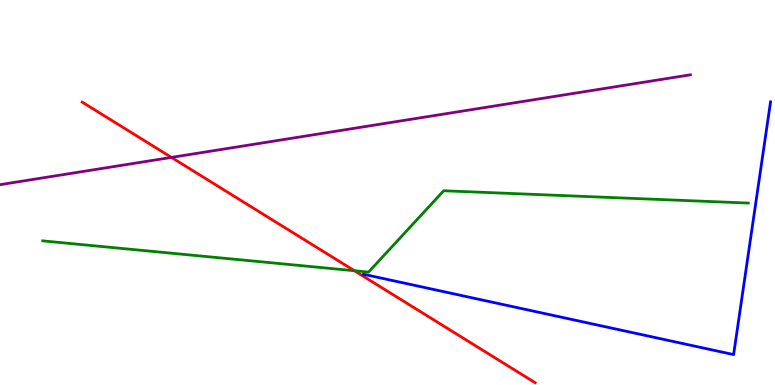[{'lines': ['blue', 'red'], 'intersections': []}, {'lines': ['green', 'red'], 'intersections': [{'x': 4.57, 'y': 2.97}]}, {'lines': ['purple', 'red'], 'intersections': [{'x': 2.21, 'y': 5.91}]}, {'lines': ['blue', 'green'], 'intersections': []}, {'lines': ['blue', 'purple'], 'intersections': []}, {'lines': ['green', 'purple'], 'intersections': []}]